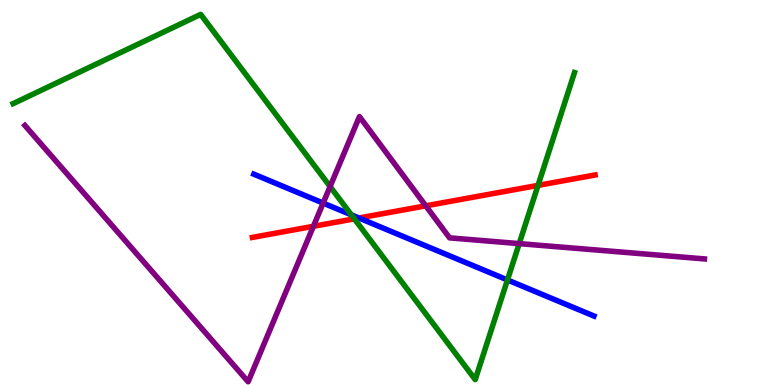[{'lines': ['blue', 'red'], 'intersections': [{'x': 4.63, 'y': 4.34}]}, {'lines': ['green', 'red'], 'intersections': [{'x': 4.57, 'y': 4.32}, {'x': 6.94, 'y': 5.18}]}, {'lines': ['purple', 'red'], 'intersections': [{'x': 4.04, 'y': 4.12}, {'x': 5.49, 'y': 4.65}]}, {'lines': ['blue', 'green'], 'intersections': [{'x': 4.53, 'y': 4.42}, {'x': 6.55, 'y': 2.73}]}, {'lines': ['blue', 'purple'], 'intersections': [{'x': 4.17, 'y': 4.73}]}, {'lines': ['green', 'purple'], 'intersections': [{'x': 4.26, 'y': 5.15}, {'x': 6.7, 'y': 3.67}]}]